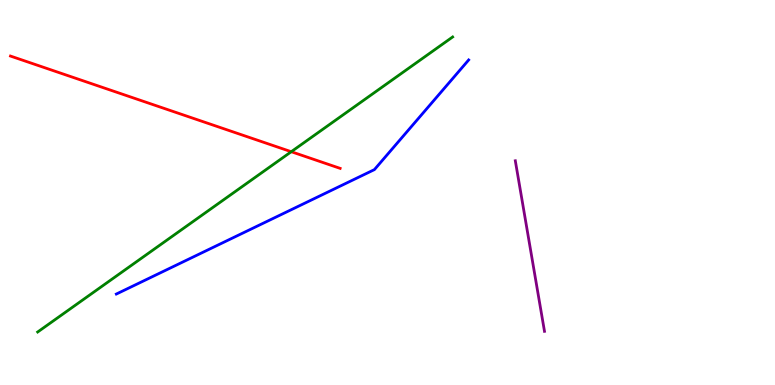[{'lines': ['blue', 'red'], 'intersections': []}, {'lines': ['green', 'red'], 'intersections': [{'x': 3.76, 'y': 6.06}]}, {'lines': ['purple', 'red'], 'intersections': []}, {'lines': ['blue', 'green'], 'intersections': []}, {'lines': ['blue', 'purple'], 'intersections': []}, {'lines': ['green', 'purple'], 'intersections': []}]